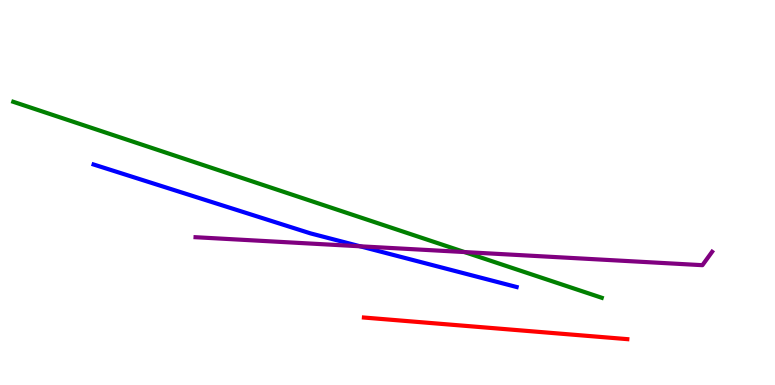[{'lines': ['blue', 'red'], 'intersections': []}, {'lines': ['green', 'red'], 'intersections': []}, {'lines': ['purple', 'red'], 'intersections': []}, {'lines': ['blue', 'green'], 'intersections': []}, {'lines': ['blue', 'purple'], 'intersections': [{'x': 4.65, 'y': 3.6}]}, {'lines': ['green', 'purple'], 'intersections': [{'x': 5.99, 'y': 3.45}]}]